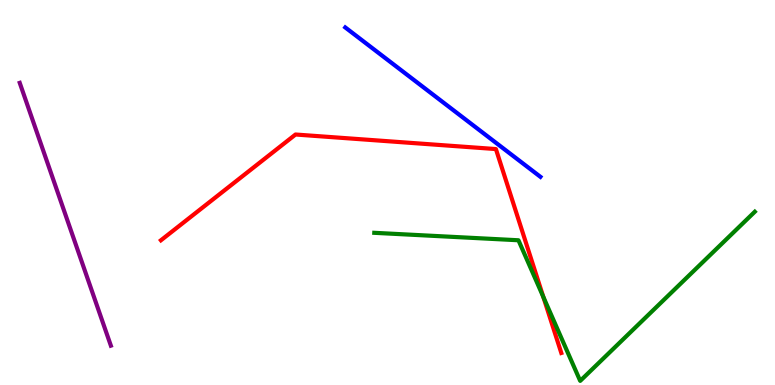[{'lines': ['blue', 'red'], 'intersections': []}, {'lines': ['green', 'red'], 'intersections': [{'x': 7.01, 'y': 2.29}]}, {'lines': ['purple', 'red'], 'intersections': []}, {'lines': ['blue', 'green'], 'intersections': []}, {'lines': ['blue', 'purple'], 'intersections': []}, {'lines': ['green', 'purple'], 'intersections': []}]